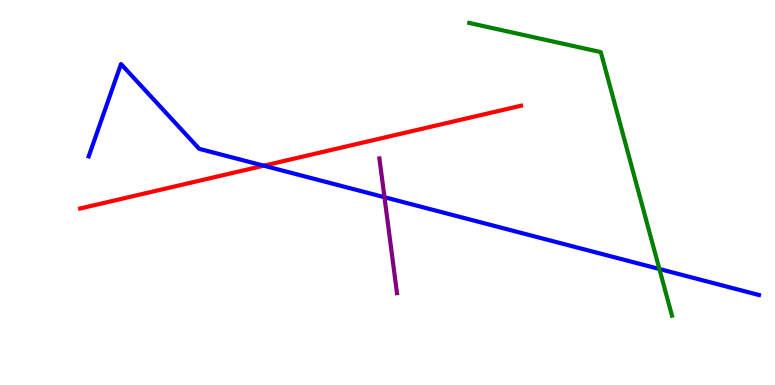[{'lines': ['blue', 'red'], 'intersections': [{'x': 3.4, 'y': 5.7}]}, {'lines': ['green', 'red'], 'intersections': []}, {'lines': ['purple', 'red'], 'intersections': []}, {'lines': ['blue', 'green'], 'intersections': [{'x': 8.51, 'y': 3.01}]}, {'lines': ['blue', 'purple'], 'intersections': [{'x': 4.96, 'y': 4.88}]}, {'lines': ['green', 'purple'], 'intersections': []}]